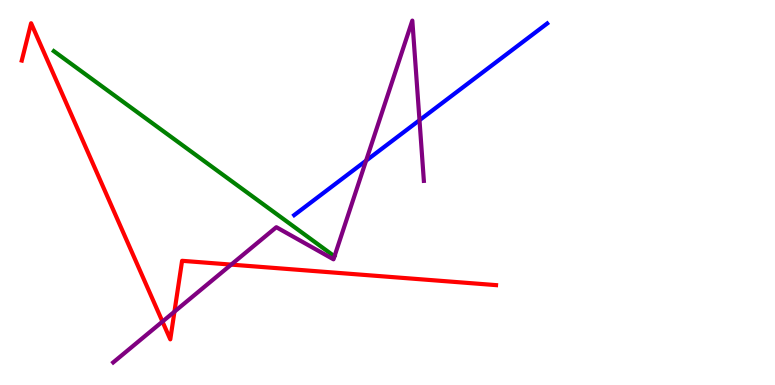[{'lines': ['blue', 'red'], 'intersections': []}, {'lines': ['green', 'red'], 'intersections': []}, {'lines': ['purple', 'red'], 'intersections': [{'x': 2.1, 'y': 1.65}, {'x': 2.25, 'y': 1.91}, {'x': 2.98, 'y': 3.13}]}, {'lines': ['blue', 'green'], 'intersections': []}, {'lines': ['blue', 'purple'], 'intersections': [{'x': 4.72, 'y': 5.83}, {'x': 5.41, 'y': 6.88}]}, {'lines': ['green', 'purple'], 'intersections': []}]